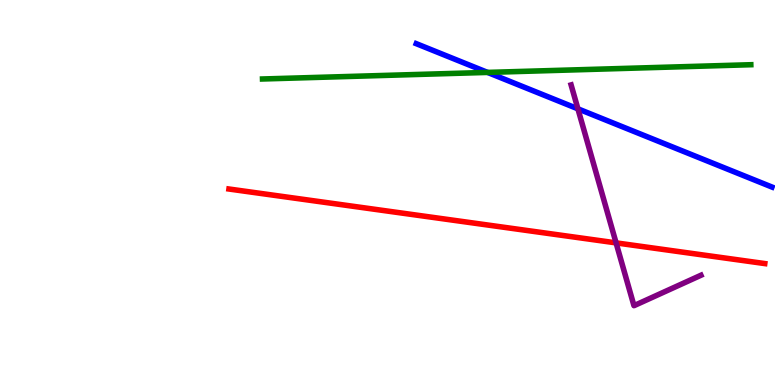[{'lines': ['blue', 'red'], 'intersections': []}, {'lines': ['green', 'red'], 'intersections': []}, {'lines': ['purple', 'red'], 'intersections': [{'x': 7.95, 'y': 3.69}]}, {'lines': ['blue', 'green'], 'intersections': [{'x': 6.29, 'y': 8.12}]}, {'lines': ['blue', 'purple'], 'intersections': [{'x': 7.46, 'y': 7.17}]}, {'lines': ['green', 'purple'], 'intersections': []}]